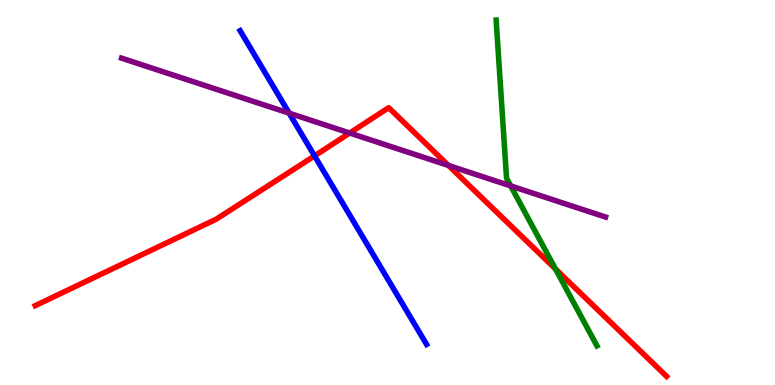[{'lines': ['blue', 'red'], 'intersections': [{'x': 4.06, 'y': 5.95}]}, {'lines': ['green', 'red'], 'intersections': [{'x': 7.17, 'y': 3.01}]}, {'lines': ['purple', 'red'], 'intersections': [{'x': 4.51, 'y': 6.54}, {'x': 5.79, 'y': 5.7}]}, {'lines': ['blue', 'green'], 'intersections': []}, {'lines': ['blue', 'purple'], 'intersections': [{'x': 3.73, 'y': 7.06}]}, {'lines': ['green', 'purple'], 'intersections': [{'x': 6.59, 'y': 5.17}]}]